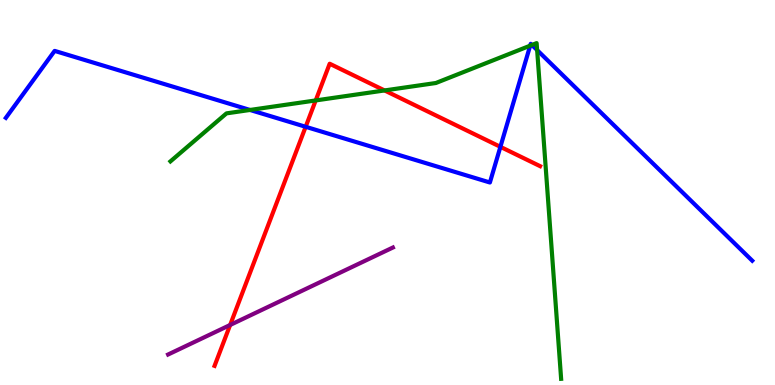[{'lines': ['blue', 'red'], 'intersections': [{'x': 3.94, 'y': 6.71}, {'x': 6.46, 'y': 6.19}]}, {'lines': ['green', 'red'], 'intersections': [{'x': 4.07, 'y': 7.39}, {'x': 4.96, 'y': 7.65}]}, {'lines': ['purple', 'red'], 'intersections': [{'x': 2.97, 'y': 1.56}]}, {'lines': ['blue', 'green'], 'intersections': [{'x': 3.23, 'y': 7.14}, {'x': 6.84, 'y': 8.81}, {'x': 6.86, 'y': 8.83}, {'x': 6.93, 'y': 8.7}]}, {'lines': ['blue', 'purple'], 'intersections': []}, {'lines': ['green', 'purple'], 'intersections': []}]